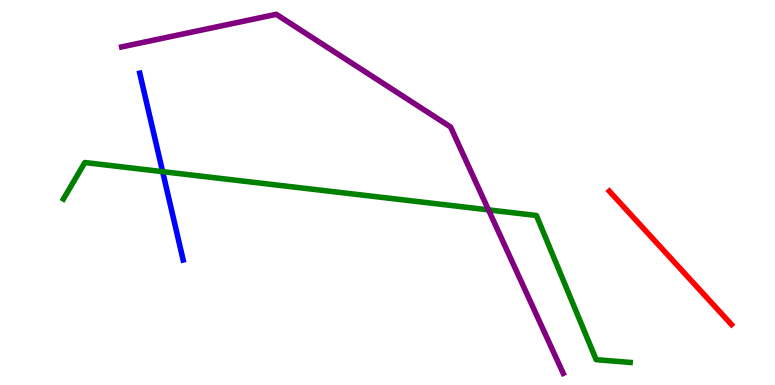[{'lines': ['blue', 'red'], 'intersections': []}, {'lines': ['green', 'red'], 'intersections': []}, {'lines': ['purple', 'red'], 'intersections': []}, {'lines': ['blue', 'green'], 'intersections': [{'x': 2.1, 'y': 5.54}]}, {'lines': ['blue', 'purple'], 'intersections': []}, {'lines': ['green', 'purple'], 'intersections': [{'x': 6.3, 'y': 4.55}]}]